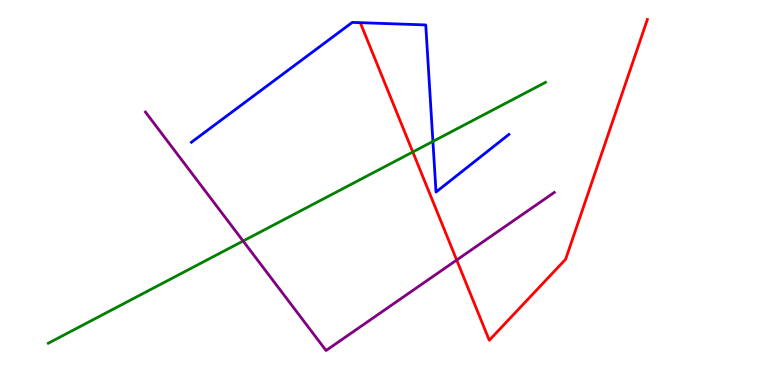[{'lines': ['blue', 'red'], 'intersections': []}, {'lines': ['green', 'red'], 'intersections': [{'x': 5.33, 'y': 6.05}]}, {'lines': ['purple', 'red'], 'intersections': [{'x': 5.89, 'y': 3.25}]}, {'lines': ['blue', 'green'], 'intersections': [{'x': 5.59, 'y': 6.33}]}, {'lines': ['blue', 'purple'], 'intersections': []}, {'lines': ['green', 'purple'], 'intersections': [{'x': 3.14, 'y': 3.74}]}]